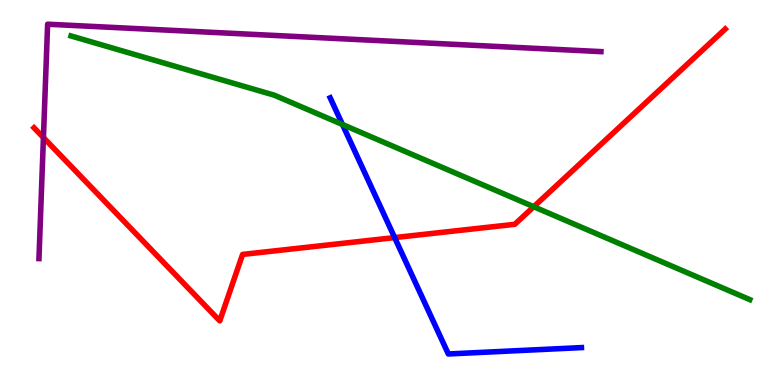[{'lines': ['blue', 'red'], 'intersections': [{'x': 5.09, 'y': 3.83}]}, {'lines': ['green', 'red'], 'intersections': [{'x': 6.89, 'y': 4.63}]}, {'lines': ['purple', 'red'], 'intersections': [{'x': 0.56, 'y': 6.43}]}, {'lines': ['blue', 'green'], 'intersections': [{'x': 4.42, 'y': 6.77}]}, {'lines': ['blue', 'purple'], 'intersections': []}, {'lines': ['green', 'purple'], 'intersections': []}]